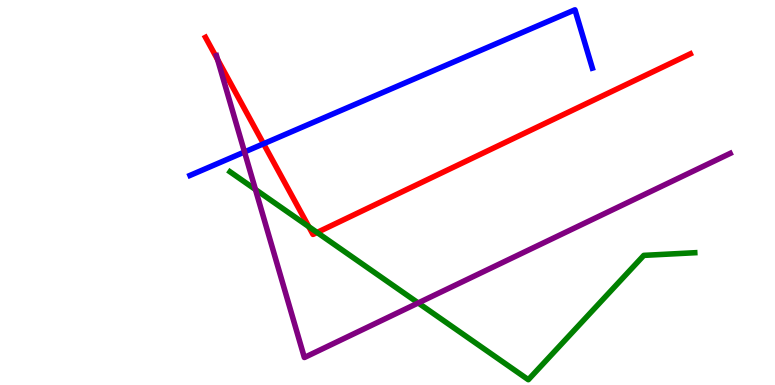[{'lines': ['blue', 'red'], 'intersections': [{'x': 3.4, 'y': 6.27}]}, {'lines': ['green', 'red'], 'intersections': [{'x': 3.98, 'y': 4.11}, {'x': 4.09, 'y': 3.96}]}, {'lines': ['purple', 'red'], 'intersections': [{'x': 2.81, 'y': 8.45}]}, {'lines': ['blue', 'green'], 'intersections': []}, {'lines': ['blue', 'purple'], 'intersections': [{'x': 3.15, 'y': 6.05}]}, {'lines': ['green', 'purple'], 'intersections': [{'x': 3.3, 'y': 5.08}, {'x': 5.4, 'y': 2.13}]}]